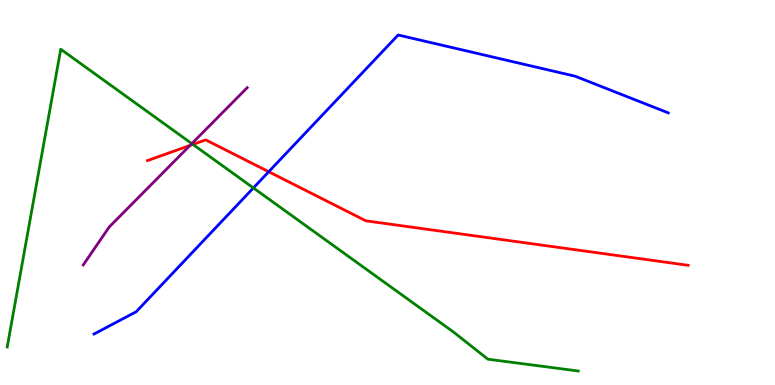[{'lines': ['blue', 'red'], 'intersections': [{'x': 3.47, 'y': 5.54}]}, {'lines': ['green', 'red'], 'intersections': [{'x': 2.49, 'y': 6.25}]}, {'lines': ['purple', 'red'], 'intersections': [{'x': 2.45, 'y': 6.22}]}, {'lines': ['blue', 'green'], 'intersections': [{'x': 3.27, 'y': 5.12}]}, {'lines': ['blue', 'purple'], 'intersections': []}, {'lines': ['green', 'purple'], 'intersections': [{'x': 2.48, 'y': 6.27}]}]